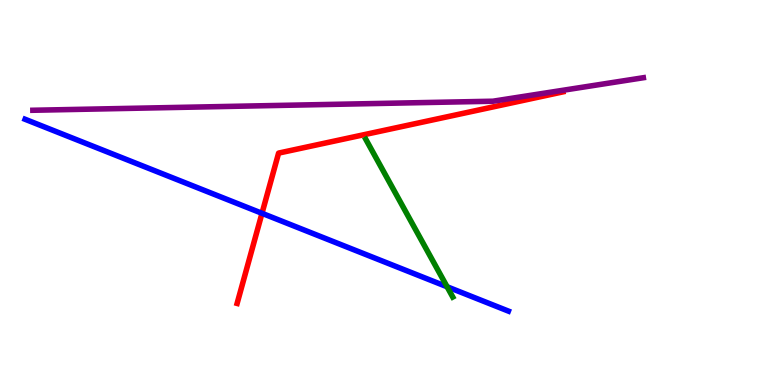[{'lines': ['blue', 'red'], 'intersections': [{'x': 3.38, 'y': 4.46}]}, {'lines': ['green', 'red'], 'intersections': []}, {'lines': ['purple', 'red'], 'intersections': []}, {'lines': ['blue', 'green'], 'intersections': [{'x': 5.77, 'y': 2.55}]}, {'lines': ['blue', 'purple'], 'intersections': []}, {'lines': ['green', 'purple'], 'intersections': []}]